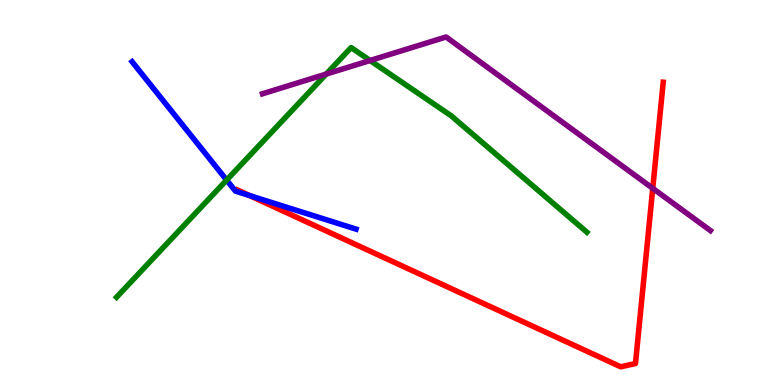[{'lines': ['blue', 'red'], 'intersections': [{'x': 3.22, 'y': 4.92}]}, {'lines': ['green', 'red'], 'intersections': []}, {'lines': ['purple', 'red'], 'intersections': [{'x': 8.42, 'y': 5.11}]}, {'lines': ['blue', 'green'], 'intersections': [{'x': 2.92, 'y': 5.32}]}, {'lines': ['blue', 'purple'], 'intersections': []}, {'lines': ['green', 'purple'], 'intersections': [{'x': 4.21, 'y': 8.08}, {'x': 4.78, 'y': 8.43}]}]